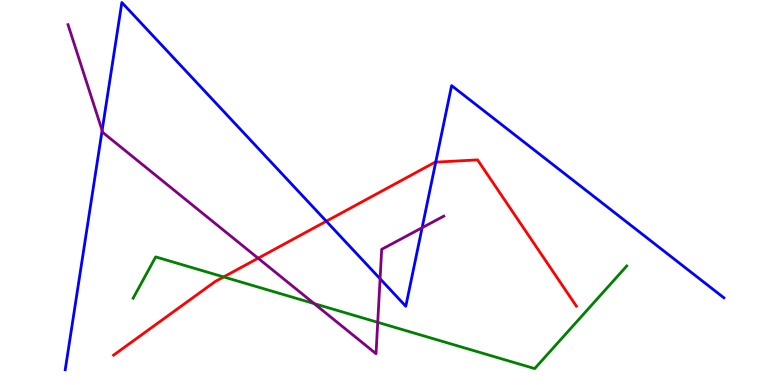[{'lines': ['blue', 'red'], 'intersections': [{'x': 4.21, 'y': 4.25}, {'x': 5.62, 'y': 5.79}]}, {'lines': ['green', 'red'], 'intersections': [{'x': 2.89, 'y': 2.81}]}, {'lines': ['purple', 'red'], 'intersections': [{'x': 3.33, 'y': 3.29}]}, {'lines': ['blue', 'green'], 'intersections': []}, {'lines': ['blue', 'purple'], 'intersections': [{'x': 1.32, 'y': 6.61}, {'x': 4.9, 'y': 2.76}, {'x': 5.45, 'y': 4.09}]}, {'lines': ['green', 'purple'], 'intersections': [{'x': 4.05, 'y': 2.11}, {'x': 4.87, 'y': 1.63}]}]